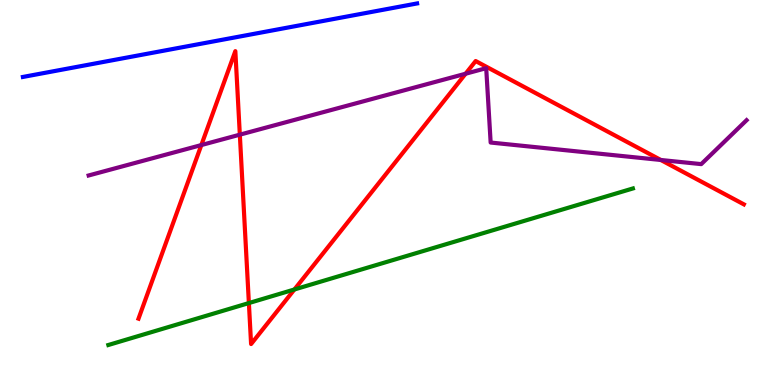[{'lines': ['blue', 'red'], 'intersections': []}, {'lines': ['green', 'red'], 'intersections': [{'x': 3.21, 'y': 2.13}, {'x': 3.8, 'y': 2.48}]}, {'lines': ['purple', 'red'], 'intersections': [{'x': 2.6, 'y': 6.23}, {'x': 3.09, 'y': 6.5}, {'x': 6.01, 'y': 8.08}, {'x': 8.53, 'y': 5.84}]}, {'lines': ['blue', 'green'], 'intersections': []}, {'lines': ['blue', 'purple'], 'intersections': []}, {'lines': ['green', 'purple'], 'intersections': []}]